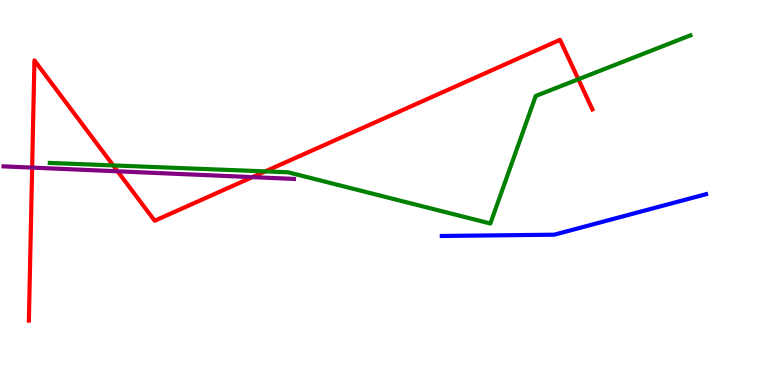[{'lines': ['blue', 'red'], 'intersections': []}, {'lines': ['green', 'red'], 'intersections': [{'x': 1.46, 'y': 5.7}, {'x': 3.42, 'y': 5.55}, {'x': 7.46, 'y': 7.94}]}, {'lines': ['purple', 'red'], 'intersections': [{'x': 0.415, 'y': 5.65}, {'x': 1.52, 'y': 5.55}, {'x': 3.26, 'y': 5.4}]}, {'lines': ['blue', 'green'], 'intersections': []}, {'lines': ['blue', 'purple'], 'intersections': []}, {'lines': ['green', 'purple'], 'intersections': []}]